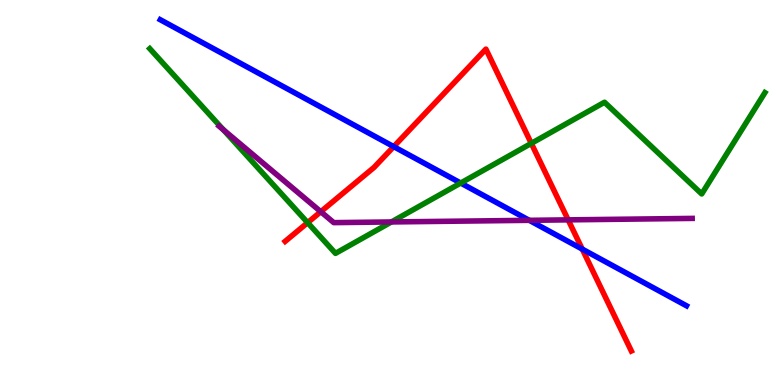[{'lines': ['blue', 'red'], 'intersections': [{'x': 5.08, 'y': 6.19}, {'x': 7.51, 'y': 3.53}]}, {'lines': ['green', 'red'], 'intersections': [{'x': 3.97, 'y': 4.22}, {'x': 6.86, 'y': 6.28}]}, {'lines': ['purple', 'red'], 'intersections': [{'x': 4.14, 'y': 4.5}, {'x': 7.33, 'y': 4.29}]}, {'lines': ['blue', 'green'], 'intersections': [{'x': 5.94, 'y': 5.25}]}, {'lines': ['blue', 'purple'], 'intersections': [{'x': 6.83, 'y': 4.28}]}, {'lines': ['green', 'purple'], 'intersections': [{'x': 2.88, 'y': 6.63}, {'x': 5.05, 'y': 4.24}]}]